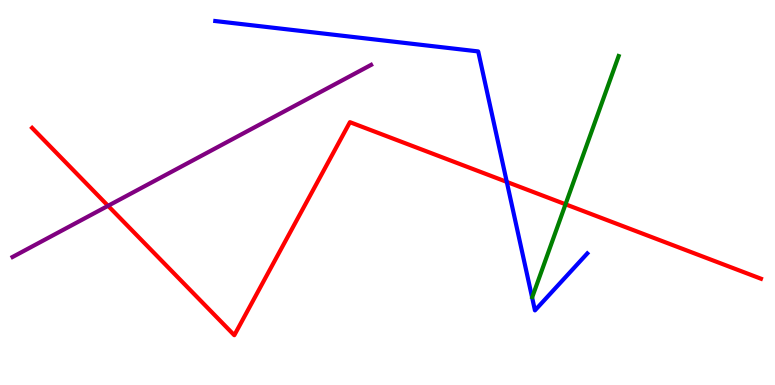[{'lines': ['blue', 'red'], 'intersections': [{'x': 6.54, 'y': 5.28}]}, {'lines': ['green', 'red'], 'intersections': [{'x': 7.3, 'y': 4.69}]}, {'lines': ['purple', 'red'], 'intersections': [{'x': 1.39, 'y': 4.65}]}, {'lines': ['blue', 'green'], 'intersections': []}, {'lines': ['blue', 'purple'], 'intersections': []}, {'lines': ['green', 'purple'], 'intersections': []}]